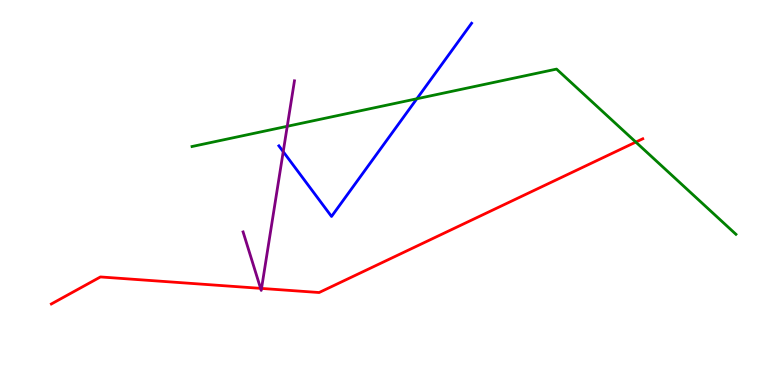[{'lines': ['blue', 'red'], 'intersections': []}, {'lines': ['green', 'red'], 'intersections': [{'x': 8.2, 'y': 6.31}]}, {'lines': ['purple', 'red'], 'intersections': [{'x': 3.36, 'y': 2.51}, {'x': 3.37, 'y': 2.51}]}, {'lines': ['blue', 'green'], 'intersections': [{'x': 5.38, 'y': 7.43}]}, {'lines': ['blue', 'purple'], 'intersections': [{'x': 3.65, 'y': 6.06}]}, {'lines': ['green', 'purple'], 'intersections': [{'x': 3.71, 'y': 6.72}]}]